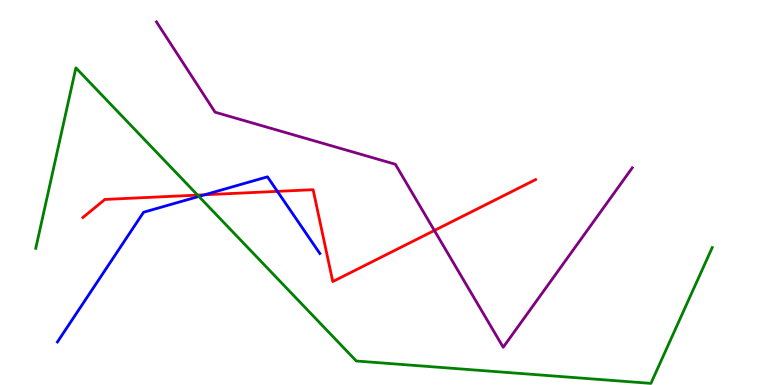[{'lines': ['blue', 'red'], 'intersections': [{'x': 2.64, 'y': 4.94}, {'x': 3.58, 'y': 5.03}]}, {'lines': ['green', 'red'], 'intersections': [{'x': 2.55, 'y': 4.93}]}, {'lines': ['purple', 'red'], 'intersections': [{'x': 5.6, 'y': 4.01}]}, {'lines': ['blue', 'green'], 'intersections': [{'x': 2.57, 'y': 4.9}]}, {'lines': ['blue', 'purple'], 'intersections': []}, {'lines': ['green', 'purple'], 'intersections': []}]